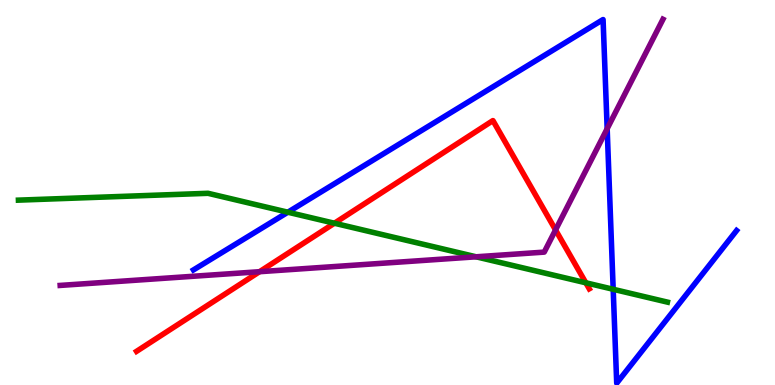[{'lines': ['blue', 'red'], 'intersections': []}, {'lines': ['green', 'red'], 'intersections': [{'x': 4.31, 'y': 4.2}, {'x': 7.56, 'y': 2.65}]}, {'lines': ['purple', 'red'], 'intersections': [{'x': 3.35, 'y': 2.94}, {'x': 7.17, 'y': 4.03}]}, {'lines': ['blue', 'green'], 'intersections': [{'x': 3.71, 'y': 4.49}, {'x': 7.91, 'y': 2.49}]}, {'lines': ['blue', 'purple'], 'intersections': [{'x': 7.83, 'y': 6.66}]}, {'lines': ['green', 'purple'], 'intersections': [{'x': 6.14, 'y': 3.33}]}]